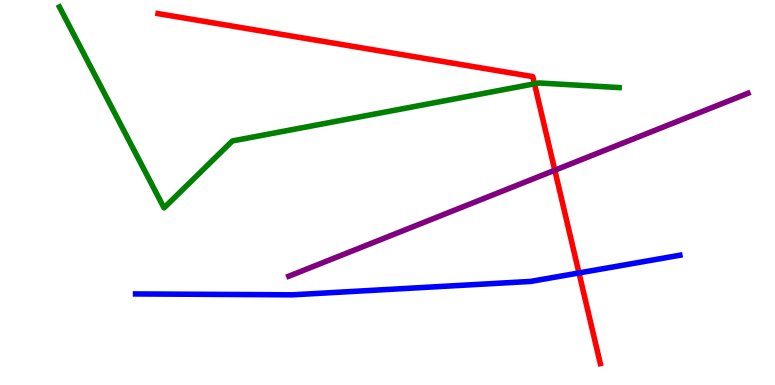[{'lines': ['blue', 'red'], 'intersections': [{'x': 7.47, 'y': 2.91}]}, {'lines': ['green', 'red'], 'intersections': [{'x': 6.9, 'y': 7.82}]}, {'lines': ['purple', 'red'], 'intersections': [{'x': 7.16, 'y': 5.58}]}, {'lines': ['blue', 'green'], 'intersections': []}, {'lines': ['blue', 'purple'], 'intersections': []}, {'lines': ['green', 'purple'], 'intersections': []}]